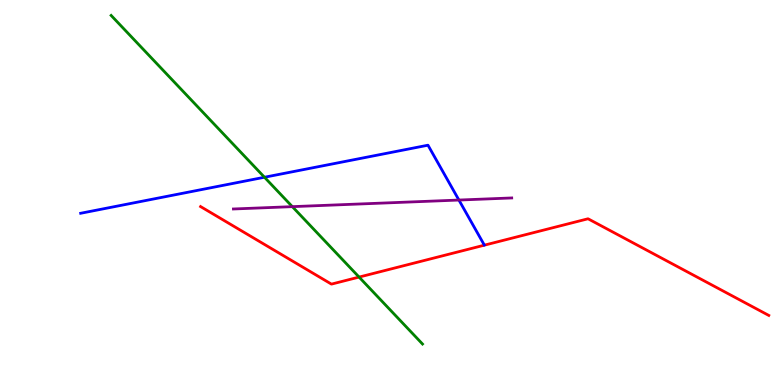[{'lines': ['blue', 'red'], 'intersections': []}, {'lines': ['green', 'red'], 'intersections': [{'x': 4.63, 'y': 2.8}]}, {'lines': ['purple', 'red'], 'intersections': []}, {'lines': ['blue', 'green'], 'intersections': [{'x': 3.41, 'y': 5.4}]}, {'lines': ['blue', 'purple'], 'intersections': [{'x': 5.92, 'y': 4.8}]}, {'lines': ['green', 'purple'], 'intersections': [{'x': 3.77, 'y': 4.63}]}]